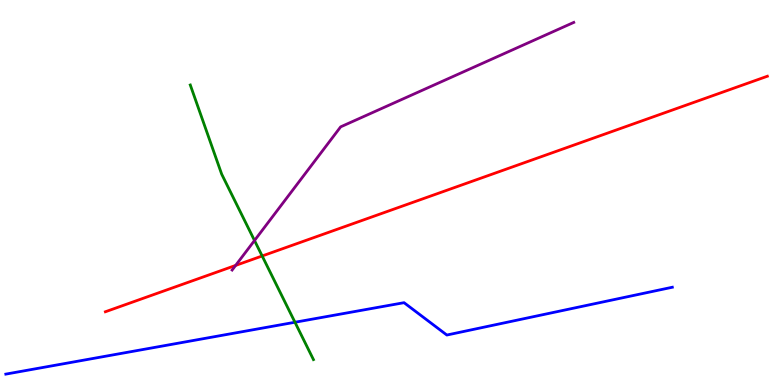[{'lines': ['blue', 'red'], 'intersections': []}, {'lines': ['green', 'red'], 'intersections': [{'x': 3.38, 'y': 3.35}]}, {'lines': ['purple', 'red'], 'intersections': [{'x': 3.04, 'y': 3.11}]}, {'lines': ['blue', 'green'], 'intersections': [{'x': 3.81, 'y': 1.63}]}, {'lines': ['blue', 'purple'], 'intersections': []}, {'lines': ['green', 'purple'], 'intersections': [{'x': 3.28, 'y': 3.75}]}]